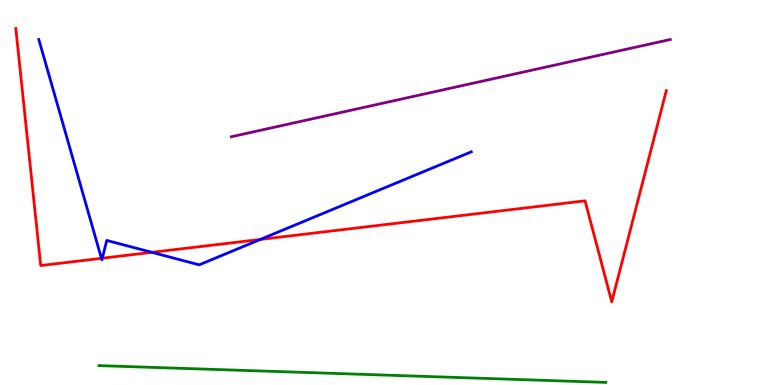[{'lines': ['blue', 'red'], 'intersections': [{'x': 1.31, 'y': 3.29}, {'x': 1.32, 'y': 3.29}, {'x': 1.96, 'y': 3.45}, {'x': 3.36, 'y': 3.78}]}, {'lines': ['green', 'red'], 'intersections': []}, {'lines': ['purple', 'red'], 'intersections': []}, {'lines': ['blue', 'green'], 'intersections': []}, {'lines': ['blue', 'purple'], 'intersections': []}, {'lines': ['green', 'purple'], 'intersections': []}]